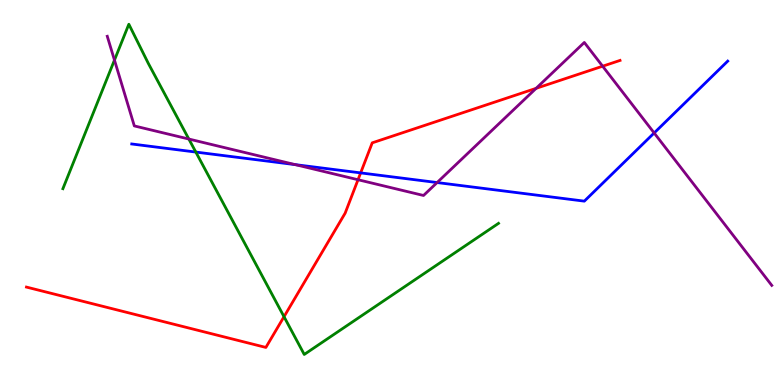[{'lines': ['blue', 'red'], 'intersections': [{'x': 4.65, 'y': 5.51}]}, {'lines': ['green', 'red'], 'intersections': [{'x': 3.66, 'y': 1.77}]}, {'lines': ['purple', 'red'], 'intersections': [{'x': 4.62, 'y': 5.33}, {'x': 6.92, 'y': 7.71}, {'x': 7.78, 'y': 8.28}]}, {'lines': ['blue', 'green'], 'intersections': [{'x': 2.53, 'y': 6.05}]}, {'lines': ['blue', 'purple'], 'intersections': [{'x': 3.81, 'y': 5.72}, {'x': 5.64, 'y': 5.26}, {'x': 8.44, 'y': 6.55}]}, {'lines': ['green', 'purple'], 'intersections': [{'x': 1.48, 'y': 8.44}, {'x': 2.44, 'y': 6.39}]}]